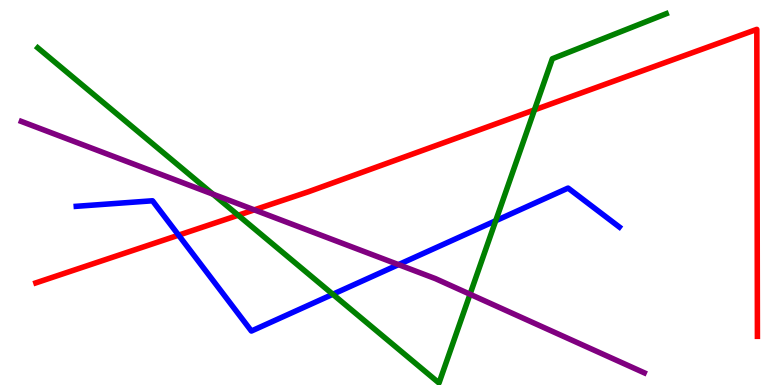[{'lines': ['blue', 'red'], 'intersections': [{'x': 2.3, 'y': 3.89}]}, {'lines': ['green', 'red'], 'intersections': [{'x': 3.07, 'y': 4.41}, {'x': 6.9, 'y': 7.15}]}, {'lines': ['purple', 'red'], 'intersections': [{'x': 3.28, 'y': 4.55}]}, {'lines': ['blue', 'green'], 'intersections': [{'x': 4.29, 'y': 2.36}, {'x': 6.4, 'y': 4.27}]}, {'lines': ['blue', 'purple'], 'intersections': [{'x': 5.14, 'y': 3.13}]}, {'lines': ['green', 'purple'], 'intersections': [{'x': 2.75, 'y': 4.96}, {'x': 6.06, 'y': 2.36}]}]